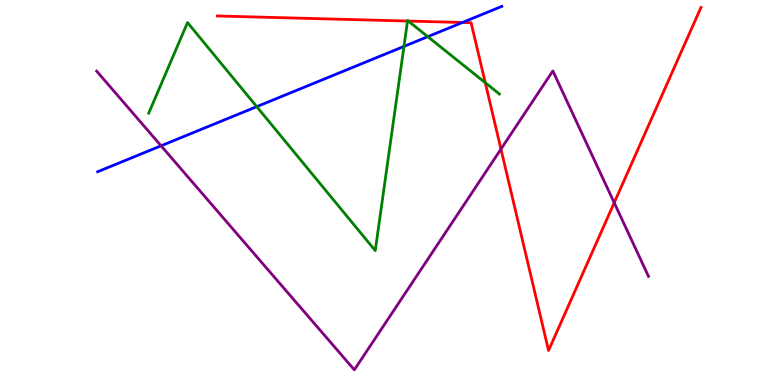[{'lines': ['blue', 'red'], 'intersections': [{'x': 5.97, 'y': 9.42}]}, {'lines': ['green', 'red'], 'intersections': [{'x': 5.26, 'y': 9.45}, {'x': 5.27, 'y': 9.45}, {'x': 6.26, 'y': 7.85}]}, {'lines': ['purple', 'red'], 'intersections': [{'x': 6.46, 'y': 6.13}, {'x': 7.93, 'y': 4.73}]}, {'lines': ['blue', 'green'], 'intersections': [{'x': 3.31, 'y': 7.23}, {'x': 5.21, 'y': 8.79}, {'x': 5.52, 'y': 9.05}]}, {'lines': ['blue', 'purple'], 'intersections': [{'x': 2.08, 'y': 6.21}]}, {'lines': ['green', 'purple'], 'intersections': []}]